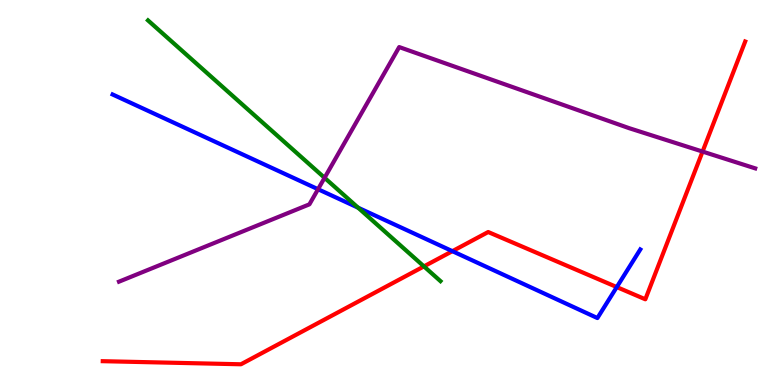[{'lines': ['blue', 'red'], 'intersections': [{'x': 5.84, 'y': 3.48}, {'x': 7.96, 'y': 2.54}]}, {'lines': ['green', 'red'], 'intersections': [{'x': 5.47, 'y': 3.08}]}, {'lines': ['purple', 'red'], 'intersections': [{'x': 9.07, 'y': 6.06}]}, {'lines': ['blue', 'green'], 'intersections': [{'x': 4.62, 'y': 4.61}]}, {'lines': ['blue', 'purple'], 'intersections': [{'x': 4.1, 'y': 5.09}]}, {'lines': ['green', 'purple'], 'intersections': [{'x': 4.19, 'y': 5.38}]}]